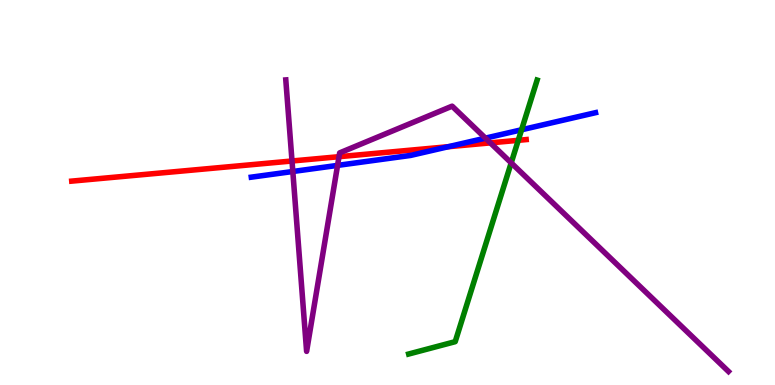[{'lines': ['blue', 'red'], 'intersections': [{'x': 5.78, 'y': 6.19}]}, {'lines': ['green', 'red'], 'intersections': [{'x': 6.69, 'y': 6.36}]}, {'lines': ['purple', 'red'], 'intersections': [{'x': 3.77, 'y': 5.82}, {'x': 4.37, 'y': 5.93}, {'x': 6.33, 'y': 6.29}]}, {'lines': ['blue', 'green'], 'intersections': [{'x': 6.73, 'y': 6.63}]}, {'lines': ['blue', 'purple'], 'intersections': [{'x': 3.78, 'y': 5.55}, {'x': 4.36, 'y': 5.7}, {'x': 6.26, 'y': 6.41}]}, {'lines': ['green', 'purple'], 'intersections': [{'x': 6.6, 'y': 5.77}]}]